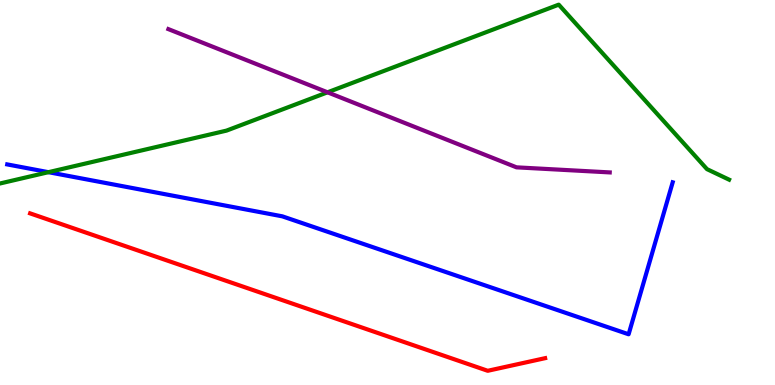[{'lines': ['blue', 'red'], 'intersections': []}, {'lines': ['green', 'red'], 'intersections': []}, {'lines': ['purple', 'red'], 'intersections': []}, {'lines': ['blue', 'green'], 'intersections': [{'x': 0.625, 'y': 5.53}]}, {'lines': ['blue', 'purple'], 'intersections': []}, {'lines': ['green', 'purple'], 'intersections': [{'x': 4.23, 'y': 7.6}]}]